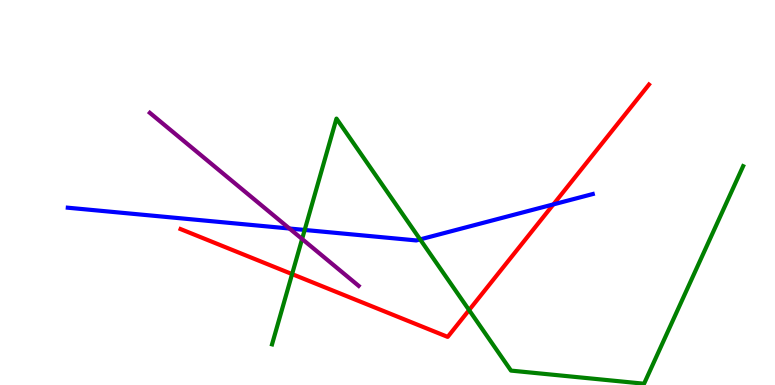[{'lines': ['blue', 'red'], 'intersections': [{'x': 7.14, 'y': 4.69}]}, {'lines': ['green', 'red'], 'intersections': [{'x': 3.77, 'y': 2.88}, {'x': 6.05, 'y': 1.95}]}, {'lines': ['purple', 'red'], 'intersections': []}, {'lines': ['blue', 'green'], 'intersections': [{'x': 3.93, 'y': 4.03}, {'x': 5.42, 'y': 3.78}]}, {'lines': ['blue', 'purple'], 'intersections': [{'x': 3.73, 'y': 4.06}]}, {'lines': ['green', 'purple'], 'intersections': [{'x': 3.9, 'y': 3.79}]}]